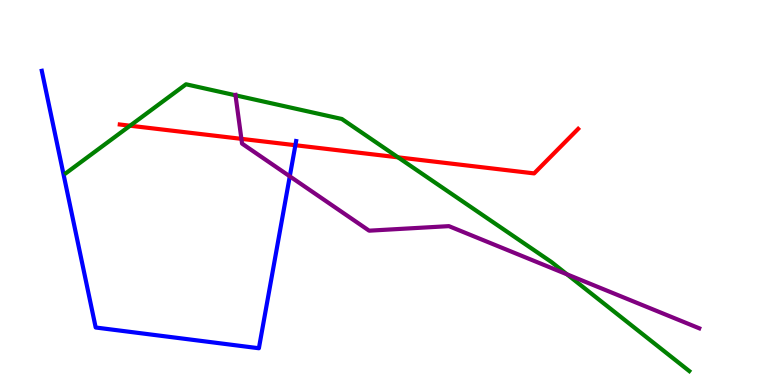[{'lines': ['blue', 'red'], 'intersections': [{'x': 3.81, 'y': 6.23}]}, {'lines': ['green', 'red'], 'intersections': [{'x': 1.68, 'y': 6.73}, {'x': 5.14, 'y': 5.91}]}, {'lines': ['purple', 'red'], 'intersections': [{'x': 3.11, 'y': 6.39}]}, {'lines': ['blue', 'green'], 'intersections': []}, {'lines': ['blue', 'purple'], 'intersections': [{'x': 3.74, 'y': 5.42}]}, {'lines': ['green', 'purple'], 'intersections': [{'x': 3.04, 'y': 7.52}, {'x': 7.32, 'y': 2.87}]}]